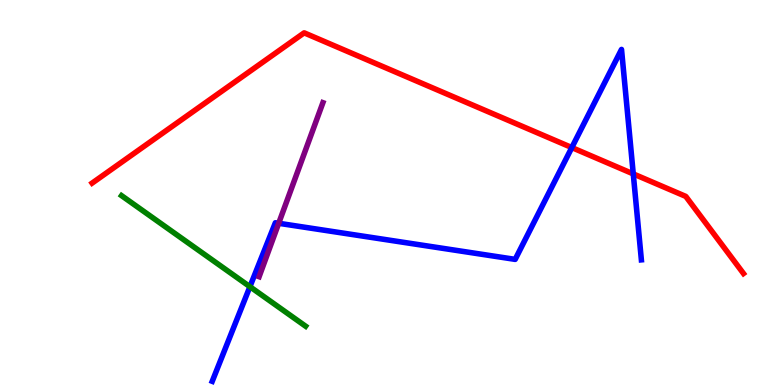[{'lines': ['blue', 'red'], 'intersections': [{'x': 7.38, 'y': 6.17}, {'x': 8.17, 'y': 5.48}]}, {'lines': ['green', 'red'], 'intersections': []}, {'lines': ['purple', 'red'], 'intersections': []}, {'lines': ['blue', 'green'], 'intersections': [{'x': 3.22, 'y': 2.55}]}, {'lines': ['blue', 'purple'], 'intersections': [{'x': 3.6, 'y': 4.2}]}, {'lines': ['green', 'purple'], 'intersections': []}]